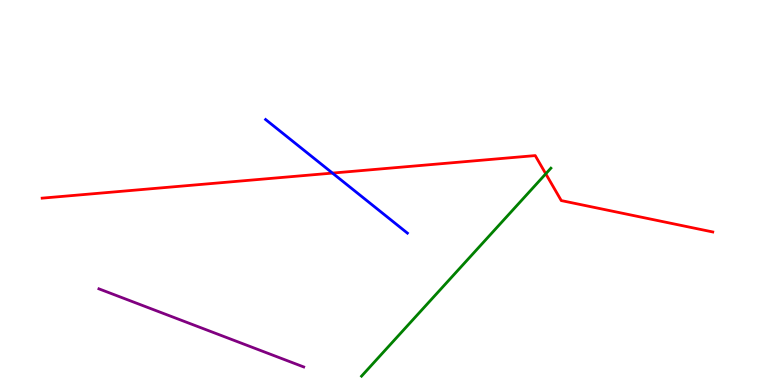[{'lines': ['blue', 'red'], 'intersections': [{'x': 4.29, 'y': 5.5}]}, {'lines': ['green', 'red'], 'intersections': [{'x': 7.04, 'y': 5.49}]}, {'lines': ['purple', 'red'], 'intersections': []}, {'lines': ['blue', 'green'], 'intersections': []}, {'lines': ['blue', 'purple'], 'intersections': []}, {'lines': ['green', 'purple'], 'intersections': []}]